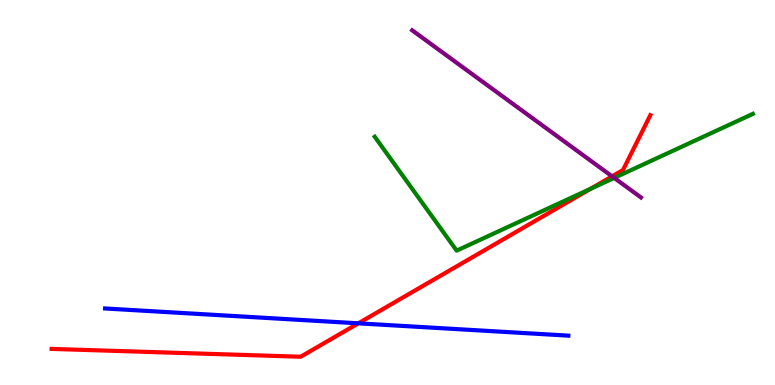[{'lines': ['blue', 'red'], 'intersections': [{'x': 4.62, 'y': 1.6}]}, {'lines': ['green', 'red'], 'intersections': [{'x': 7.62, 'y': 5.09}]}, {'lines': ['purple', 'red'], 'intersections': [{'x': 7.9, 'y': 5.42}]}, {'lines': ['blue', 'green'], 'intersections': []}, {'lines': ['blue', 'purple'], 'intersections': []}, {'lines': ['green', 'purple'], 'intersections': [{'x': 7.93, 'y': 5.38}]}]